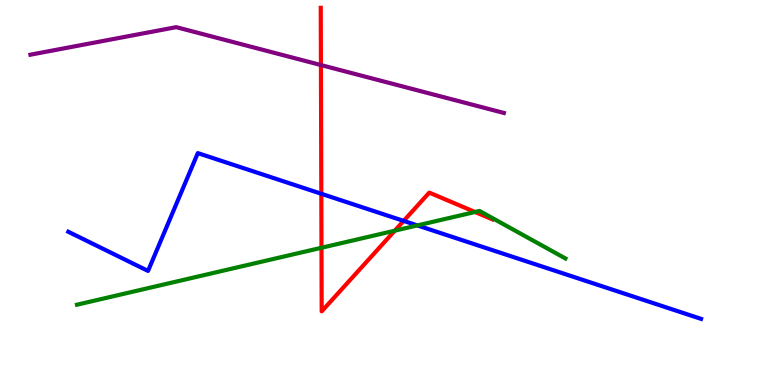[{'lines': ['blue', 'red'], 'intersections': [{'x': 4.15, 'y': 4.97}, {'x': 5.21, 'y': 4.26}]}, {'lines': ['green', 'red'], 'intersections': [{'x': 4.15, 'y': 3.56}, {'x': 5.09, 'y': 4.01}, {'x': 6.13, 'y': 4.49}]}, {'lines': ['purple', 'red'], 'intersections': [{'x': 4.14, 'y': 8.31}]}, {'lines': ['blue', 'green'], 'intersections': [{'x': 5.39, 'y': 4.14}]}, {'lines': ['blue', 'purple'], 'intersections': []}, {'lines': ['green', 'purple'], 'intersections': []}]